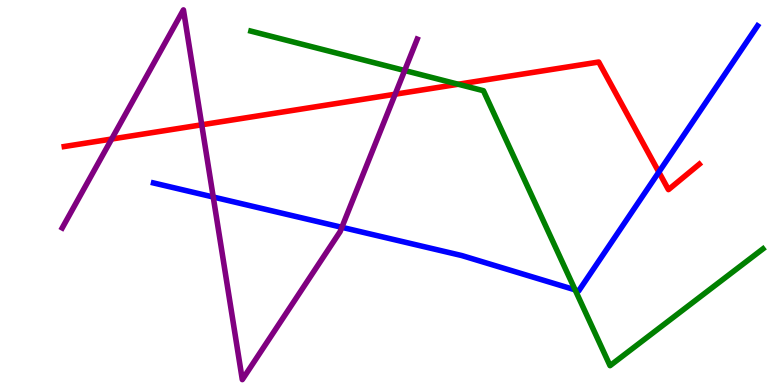[{'lines': ['blue', 'red'], 'intersections': [{'x': 8.5, 'y': 5.53}]}, {'lines': ['green', 'red'], 'intersections': [{'x': 5.91, 'y': 7.81}]}, {'lines': ['purple', 'red'], 'intersections': [{'x': 1.44, 'y': 6.39}, {'x': 2.6, 'y': 6.76}, {'x': 5.1, 'y': 7.55}]}, {'lines': ['blue', 'green'], 'intersections': [{'x': 7.42, 'y': 2.47}]}, {'lines': ['blue', 'purple'], 'intersections': [{'x': 2.75, 'y': 4.88}, {'x': 4.41, 'y': 4.1}]}, {'lines': ['green', 'purple'], 'intersections': [{'x': 5.22, 'y': 8.17}]}]